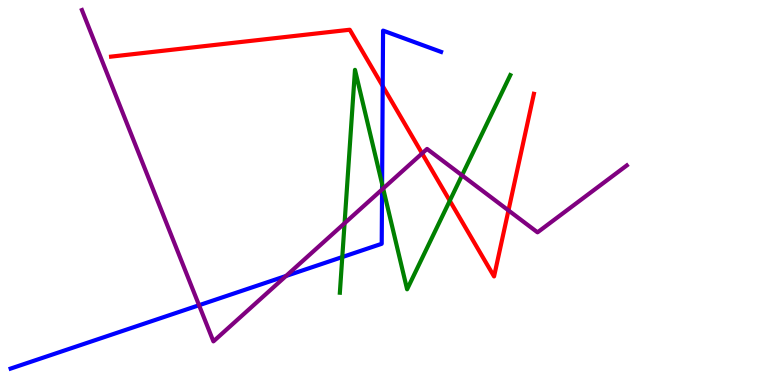[{'lines': ['blue', 'red'], 'intersections': [{'x': 4.94, 'y': 7.76}]}, {'lines': ['green', 'red'], 'intersections': [{'x': 5.8, 'y': 4.79}]}, {'lines': ['purple', 'red'], 'intersections': [{'x': 5.45, 'y': 6.02}, {'x': 6.56, 'y': 4.53}]}, {'lines': ['blue', 'green'], 'intersections': [{'x': 4.42, 'y': 3.32}, {'x': 4.93, 'y': 5.22}]}, {'lines': ['blue', 'purple'], 'intersections': [{'x': 2.57, 'y': 2.07}, {'x': 3.69, 'y': 2.83}, {'x': 4.93, 'y': 5.08}]}, {'lines': ['green', 'purple'], 'intersections': [{'x': 4.45, 'y': 4.2}, {'x': 4.94, 'y': 5.1}, {'x': 5.96, 'y': 5.45}]}]